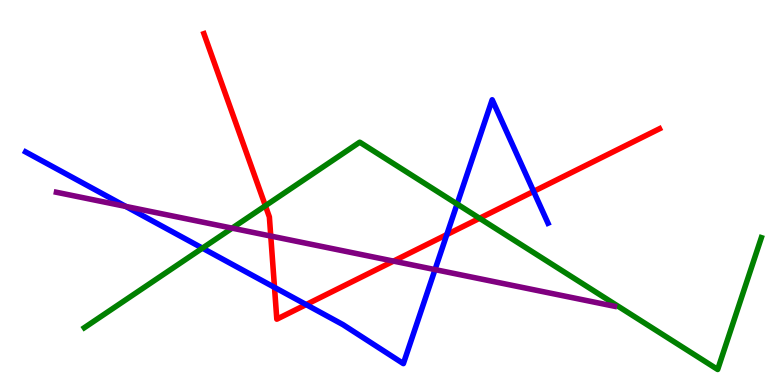[{'lines': ['blue', 'red'], 'intersections': [{'x': 3.54, 'y': 2.54}, {'x': 3.95, 'y': 2.09}, {'x': 5.77, 'y': 3.91}, {'x': 6.89, 'y': 5.03}]}, {'lines': ['green', 'red'], 'intersections': [{'x': 3.42, 'y': 4.66}, {'x': 6.19, 'y': 4.33}]}, {'lines': ['purple', 'red'], 'intersections': [{'x': 3.49, 'y': 3.87}, {'x': 5.08, 'y': 3.22}]}, {'lines': ['blue', 'green'], 'intersections': [{'x': 2.61, 'y': 3.55}, {'x': 5.9, 'y': 4.7}]}, {'lines': ['blue', 'purple'], 'intersections': [{'x': 1.62, 'y': 4.64}, {'x': 5.61, 'y': 3.0}]}, {'lines': ['green', 'purple'], 'intersections': [{'x': 3.0, 'y': 4.07}]}]